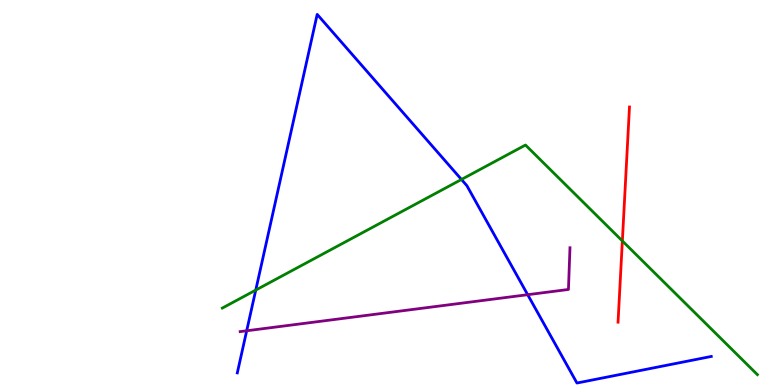[{'lines': ['blue', 'red'], 'intersections': []}, {'lines': ['green', 'red'], 'intersections': [{'x': 8.03, 'y': 3.74}]}, {'lines': ['purple', 'red'], 'intersections': []}, {'lines': ['blue', 'green'], 'intersections': [{'x': 3.3, 'y': 2.47}, {'x': 5.95, 'y': 5.34}]}, {'lines': ['blue', 'purple'], 'intersections': [{'x': 3.18, 'y': 1.41}, {'x': 6.81, 'y': 2.35}]}, {'lines': ['green', 'purple'], 'intersections': []}]